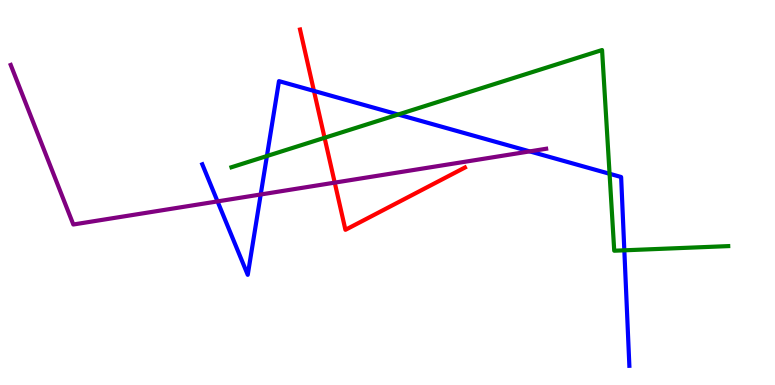[{'lines': ['blue', 'red'], 'intersections': [{'x': 4.05, 'y': 7.64}]}, {'lines': ['green', 'red'], 'intersections': [{'x': 4.19, 'y': 6.42}]}, {'lines': ['purple', 'red'], 'intersections': [{'x': 4.32, 'y': 5.26}]}, {'lines': ['blue', 'green'], 'intersections': [{'x': 3.44, 'y': 5.95}, {'x': 5.14, 'y': 7.03}, {'x': 7.87, 'y': 5.49}, {'x': 8.06, 'y': 3.5}]}, {'lines': ['blue', 'purple'], 'intersections': [{'x': 2.81, 'y': 4.77}, {'x': 3.36, 'y': 4.95}, {'x': 6.84, 'y': 6.07}]}, {'lines': ['green', 'purple'], 'intersections': []}]